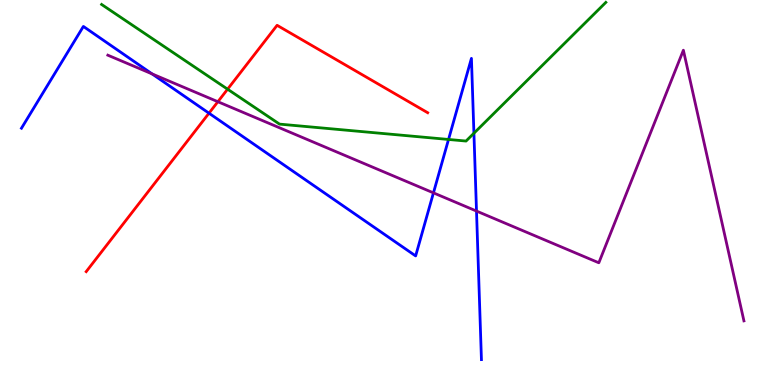[{'lines': ['blue', 'red'], 'intersections': [{'x': 2.7, 'y': 7.06}]}, {'lines': ['green', 'red'], 'intersections': [{'x': 2.94, 'y': 7.68}]}, {'lines': ['purple', 'red'], 'intersections': [{'x': 2.81, 'y': 7.36}]}, {'lines': ['blue', 'green'], 'intersections': [{'x': 5.79, 'y': 6.38}, {'x': 6.12, 'y': 6.54}]}, {'lines': ['blue', 'purple'], 'intersections': [{'x': 1.96, 'y': 8.08}, {'x': 5.59, 'y': 4.99}, {'x': 6.15, 'y': 4.52}]}, {'lines': ['green', 'purple'], 'intersections': []}]